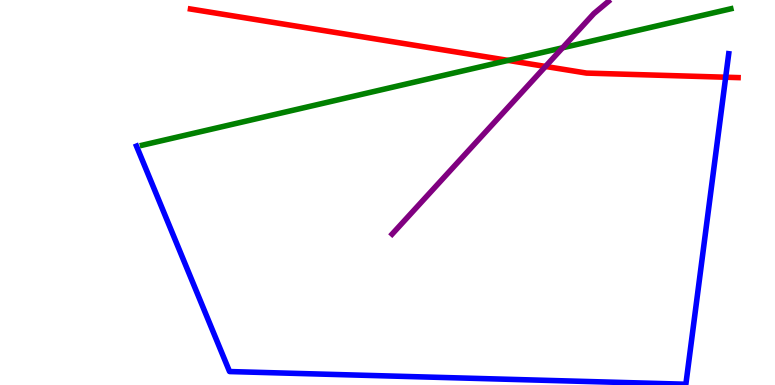[{'lines': ['blue', 'red'], 'intersections': [{'x': 9.36, 'y': 7.99}]}, {'lines': ['green', 'red'], 'intersections': [{'x': 6.56, 'y': 8.43}]}, {'lines': ['purple', 'red'], 'intersections': [{'x': 7.04, 'y': 8.27}]}, {'lines': ['blue', 'green'], 'intersections': []}, {'lines': ['blue', 'purple'], 'intersections': []}, {'lines': ['green', 'purple'], 'intersections': [{'x': 7.26, 'y': 8.76}]}]